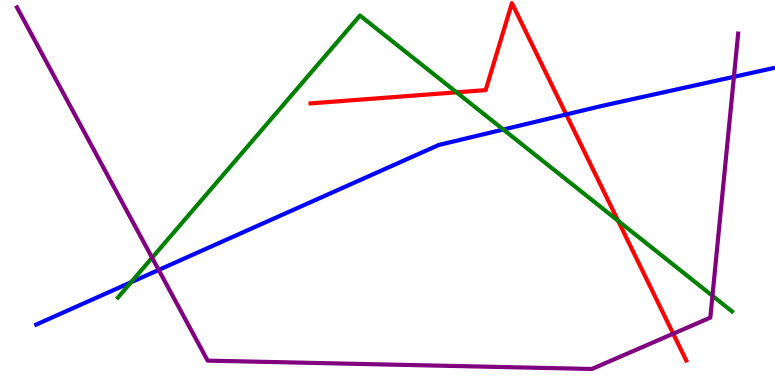[{'lines': ['blue', 'red'], 'intersections': [{'x': 7.31, 'y': 7.03}]}, {'lines': ['green', 'red'], 'intersections': [{'x': 5.89, 'y': 7.6}, {'x': 7.98, 'y': 4.26}]}, {'lines': ['purple', 'red'], 'intersections': [{'x': 8.69, 'y': 1.33}]}, {'lines': ['blue', 'green'], 'intersections': [{'x': 1.69, 'y': 2.67}, {'x': 6.49, 'y': 6.64}]}, {'lines': ['blue', 'purple'], 'intersections': [{'x': 2.05, 'y': 2.99}, {'x': 9.47, 'y': 8.01}]}, {'lines': ['green', 'purple'], 'intersections': [{'x': 1.96, 'y': 3.31}, {'x': 9.19, 'y': 2.32}]}]